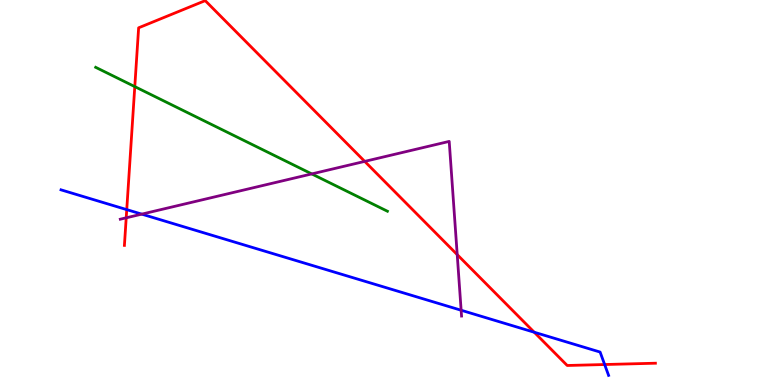[{'lines': ['blue', 'red'], 'intersections': [{'x': 1.64, 'y': 4.56}, {'x': 6.89, 'y': 1.37}, {'x': 7.8, 'y': 0.532}]}, {'lines': ['green', 'red'], 'intersections': [{'x': 1.74, 'y': 7.75}]}, {'lines': ['purple', 'red'], 'intersections': [{'x': 1.63, 'y': 4.34}, {'x': 4.71, 'y': 5.81}, {'x': 5.9, 'y': 3.39}]}, {'lines': ['blue', 'green'], 'intersections': []}, {'lines': ['blue', 'purple'], 'intersections': [{'x': 1.83, 'y': 4.44}, {'x': 5.95, 'y': 1.94}]}, {'lines': ['green', 'purple'], 'intersections': [{'x': 4.02, 'y': 5.48}]}]